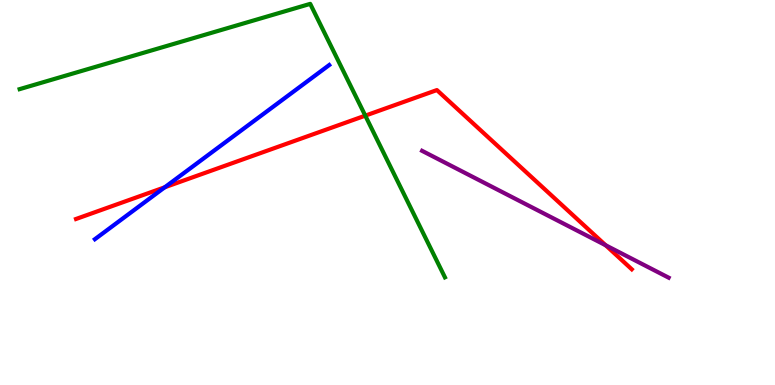[{'lines': ['blue', 'red'], 'intersections': [{'x': 2.13, 'y': 5.14}]}, {'lines': ['green', 'red'], 'intersections': [{'x': 4.71, 'y': 7.0}]}, {'lines': ['purple', 'red'], 'intersections': [{'x': 7.81, 'y': 3.63}]}, {'lines': ['blue', 'green'], 'intersections': []}, {'lines': ['blue', 'purple'], 'intersections': []}, {'lines': ['green', 'purple'], 'intersections': []}]